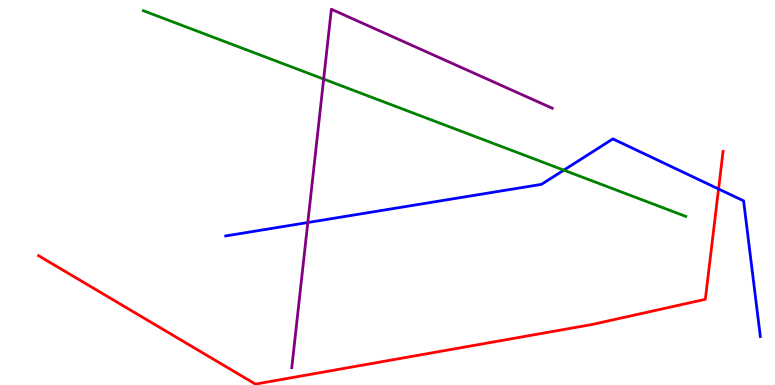[{'lines': ['blue', 'red'], 'intersections': [{'x': 9.27, 'y': 5.09}]}, {'lines': ['green', 'red'], 'intersections': []}, {'lines': ['purple', 'red'], 'intersections': []}, {'lines': ['blue', 'green'], 'intersections': [{'x': 7.27, 'y': 5.58}]}, {'lines': ['blue', 'purple'], 'intersections': [{'x': 3.97, 'y': 4.22}]}, {'lines': ['green', 'purple'], 'intersections': [{'x': 4.18, 'y': 7.95}]}]